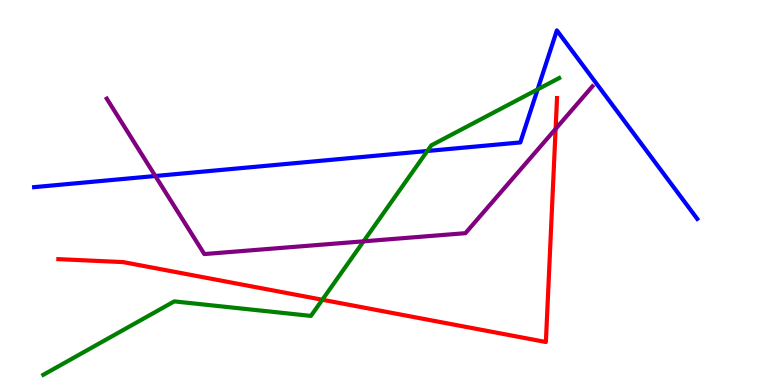[{'lines': ['blue', 'red'], 'intersections': []}, {'lines': ['green', 'red'], 'intersections': [{'x': 4.16, 'y': 2.21}]}, {'lines': ['purple', 'red'], 'intersections': [{'x': 7.17, 'y': 6.65}]}, {'lines': ['blue', 'green'], 'intersections': [{'x': 5.51, 'y': 6.08}, {'x': 6.94, 'y': 7.68}]}, {'lines': ['blue', 'purple'], 'intersections': [{'x': 2.0, 'y': 5.43}]}, {'lines': ['green', 'purple'], 'intersections': [{'x': 4.69, 'y': 3.73}]}]